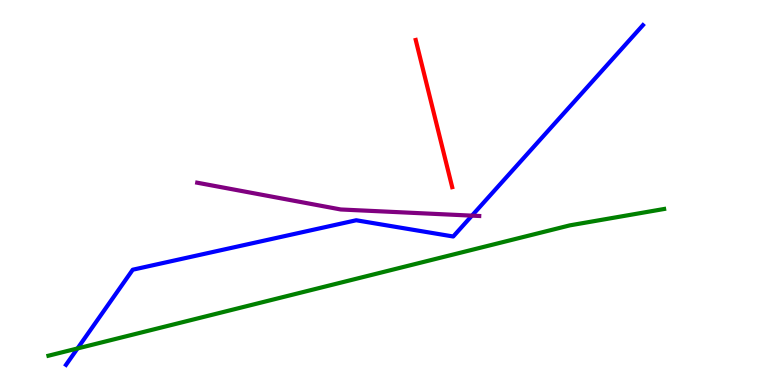[{'lines': ['blue', 'red'], 'intersections': []}, {'lines': ['green', 'red'], 'intersections': []}, {'lines': ['purple', 'red'], 'intersections': []}, {'lines': ['blue', 'green'], 'intersections': [{'x': 1.0, 'y': 0.949}]}, {'lines': ['blue', 'purple'], 'intersections': [{'x': 6.09, 'y': 4.4}]}, {'lines': ['green', 'purple'], 'intersections': []}]